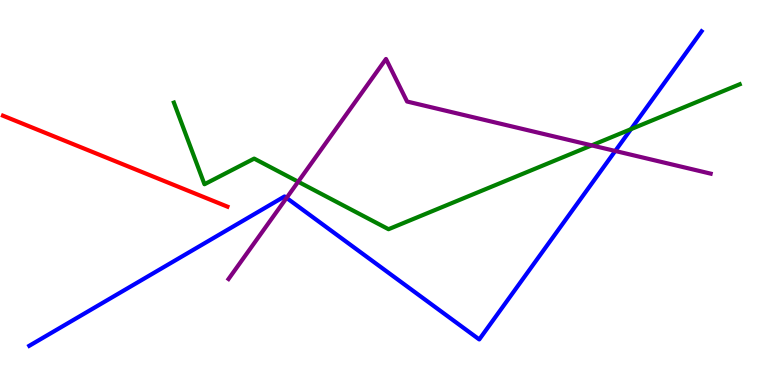[{'lines': ['blue', 'red'], 'intersections': []}, {'lines': ['green', 'red'], 'intersections': []}, {'lines': ['purple', 'red'], 'intersections': []}, {'lines': ['blue', 'green'], 'intersections': [{'x': 8.14, 'y': 6.65}]}, {'lines': ['blue', 'purple'], 'intersections': [{'x': 3.7, 'y': 4.86}, {'x': 7.94, 'y': 6.08}]}, {'lines': ['green', 'purple'], 'intersections': [{'x': 3.85, 'y': 5.28}, {'x': 7.63, 'y': 6.22}]}]